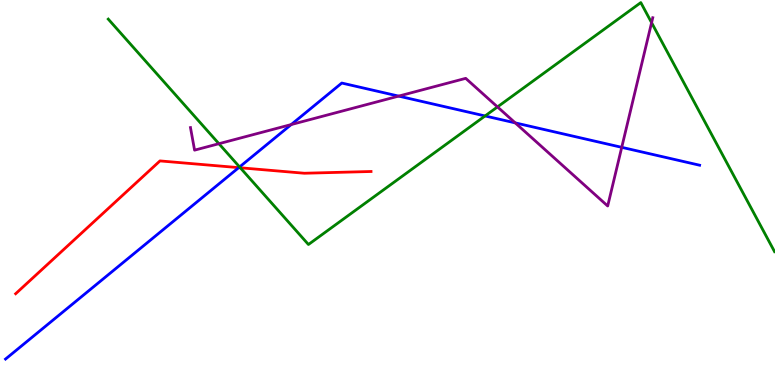[{'lines': ['blue', 'red'], 'intersections': [{'x': 3.08, 'y': 5.65}]}, {'lines': ['green', 'red'], 'intersections': [{'x': 3.1, 'y': 5.64}]}, {'lines': ['purple', 'red'], 'intersections': []}, {'lines': ['blue', 'green'], 'intersections': [{'x': 3.09, 'y': 5.66}, {'x': 6.26, 'y': 6.99}]}, {'lines': ['blue', 'purple'], 'intersections': [{'x': 3.76, 'y': 6.76}, {'x': 5.14, 'y': 7.5}, {'x': 6.65, 'y': 6.81}, {'x': 8.02, 'y': 6.17}]}, {'lines': ['green', 'purple'], 'intersections': [{'x': 2.82, 'y': 6.27}, {'x': 6.42, 'y': 7.22}, {'x': 8.41, 'y': 9.41}]}]